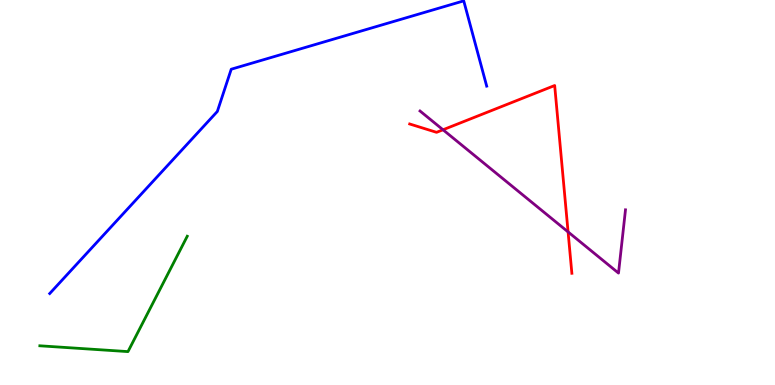[{'lines': ['blue', 'red'], 'intersections': []}, {'lines': ['green', 'red'], 'intersections': []}, {'lines': ['purple', 'red'], 'intersections': [{'x': 5.72, 'y': 6.63}, {'x': 7.33, 'y': 3.98}]}, {'lines': ['blue', 'green'], 'intersections': []}, {'lines': ['blue', 'purple'], 'intersections': []}, {'lines': ['green', 'purple'], 'intersections': []}]